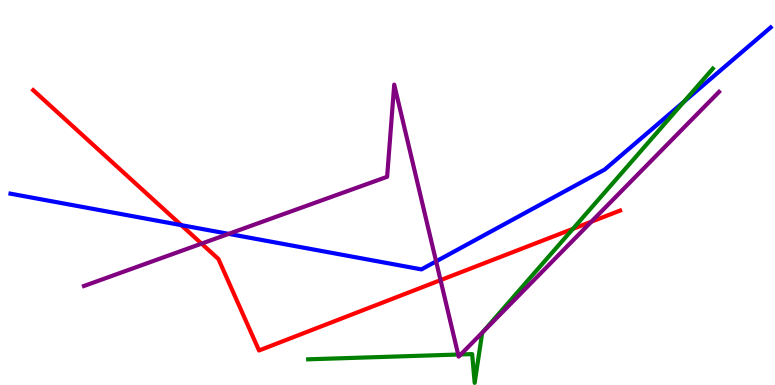[{'lines': ['blue', 'red'], 'intersections': [{'x': 2.34, 'y': 4.15}]}, {'lines': ['green', 'red'], 'intersections': [{'x': 7.39, 'y': 4.06}]}, {'lines': ['purple', 'red'], 'intersections': [{'x': 2.6, 'y': 3.67}, {'x': 5.68, 'y': 2.72}, {'x': 7.63, 'y': 4.24}]}, {'lines': ['blue', 'green'], 'intersections': [{'x': 8.82, 'y': 7.36}]}, {'lines': ['blue', 'purple'], 'intersections': [{'x': 2.95, 'y': 3.93}, {'x': 5.63, 'y': 3.21}]}, {'lines': ['green', 'purple'], 'intersections': [{'x': 5.91, 'y': 0.791}, {'x': 5.95, 'y': 0.794}, {'x': 6.23, 'y': 1.37}]}]